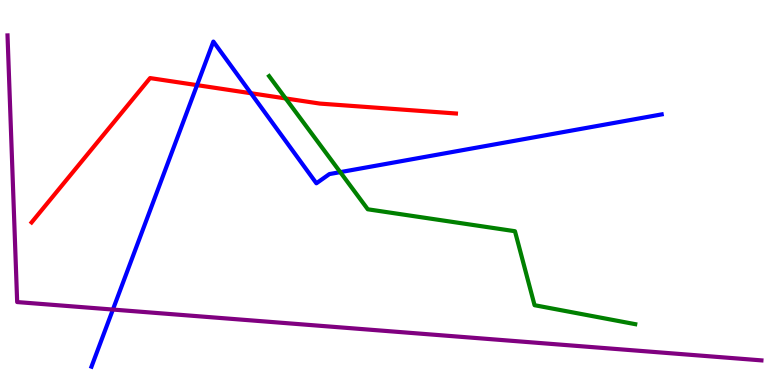[{'lines': ['blue', 'red'], 'intersections': [{'x': 2.54, 'y': 7.79}, {'x': 3.24, 'y': 7.58}]}, {'lines': ['green', 'red'], 'intersections': [{'x': 3.69, 'y': 7.44}]}, {'lines': ['purple', 'red'], 'intersections': []}, {'lines': ['blue', 'green'], 'intersections': [{'x': 4.39, 'y': 5.53}]}, {'lines': ['blue', 'purple'], 'intersections': [{'x': 1.46, 'y': 1.96}]}, {'lines': ['green', 'purple'], 'intersections': []}]